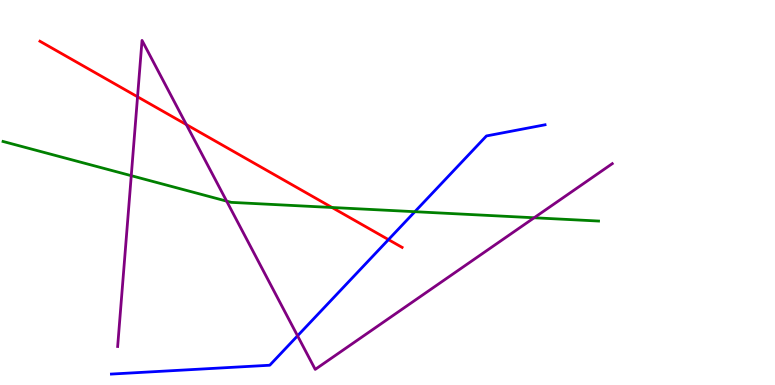[{'lines': ['blue', 'red'], 'intersections': [{'x': 5.01, 'y': 3.78}]}, {'lines': ['green', 'red'], 'intersections': [{'x': 4.28, 'y': 4.61}]}, {'lines': ['purple', 'red'], 'intersections': [{'x': 1.77, 'y': 7.49}, {'x': 2.4, 'y': 6.76}]}, {'lines': ['blue', 'green'], 'intersections': [{'x': 5.35, 'y': 4.5}]}, {'lines': ['blue', 'purple'], 'intersections': [{'x': 3.84, 'y': 1.28}]}, {'lines': ['green', 'purple'], 'intersections': [{'x': 1.69, 'y': 5.44}, {'x': 2.92, 'y': 4.78}, {'x': 6.89, 'y': 4.34}]}]